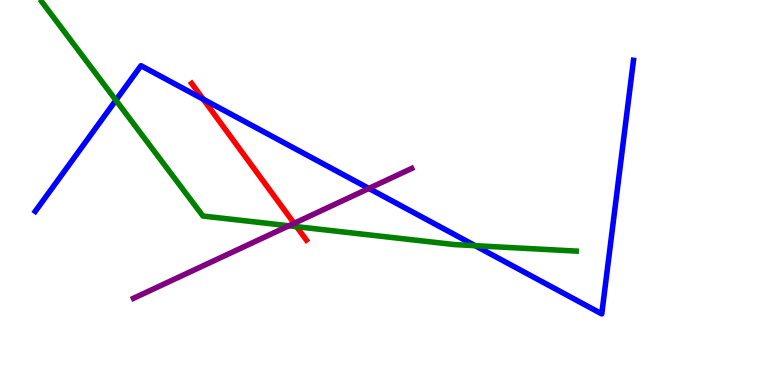[{'lines': ['blue', 'red'], 'intersections': [{'x': 2.62, 'y': 7.42}]}, {'lines': ['green', 'red'], 'intersections': [{'x': 3.83, 'y': 4.11}]}, {'lines': ['purple', 'red'], 'intersections': [{'x': 3.8, 'y': 4.2}]}, {'lines': ['blue', 'green'], 'intersections': [{'x': 1.5, 'y': 7.4}, {'x': 6.13, 'y': 3.62}]}, {'lines': ['blue', 'purple'], 'intersections': [{'x': 4.76, 'y': 5.11}]}, {'lines': ['green', 'purple'], 'intersections': [{'x': 3.73, 'y': 4.14}]}]